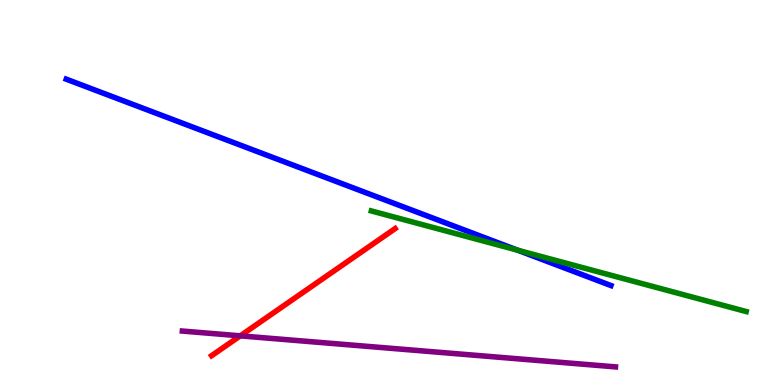[{'lines': ['blue', 'red'], 'intersections': []}, {'lines': ['green', 'red'], 'intersections': []}, {'lines': ['purple', 'red'], 'intersections': [{'x': 3.1, 'y': 1.28}]}, {'lines': ['blue', 'green'], 'intersections': [{'x': 6.68, 'y': 3.5}]}, {'lines': ['blue', 'purple'], 'intersections': []}, {'lines': ['green', 'purple'], 'intersections': []}]